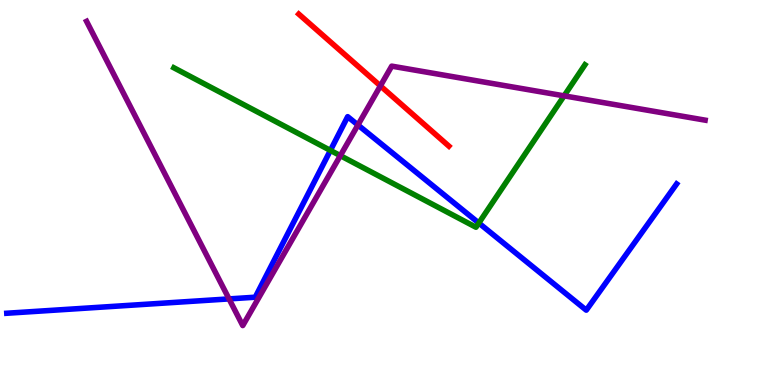[{'lines': ['blue', 'red'], 'intersections': []}, {'lines': ['green', 'red'], 'intersections': []}, {'lines': ['purple', 'red'], 'intersections': [{'x': 4.91, 'y': 7.77}]}, {'lines': ['blue', 'green'], 'intersections': [{'x': 4.26, 'y': 6.09}, {'x': 6.18, 'y': 4.21}]}, {'lines': ['blue', 'purple'], 'intersections': [{'x': 2.96, 'y': 2.24}, {'x': 4.62, 'y': 6.75}]}, {'lines': ['green', 'purple'], 'intersections': [{'x': 4.39, 'y': 5.96}, {'x': 7.28, 'y': 7.51}]}]